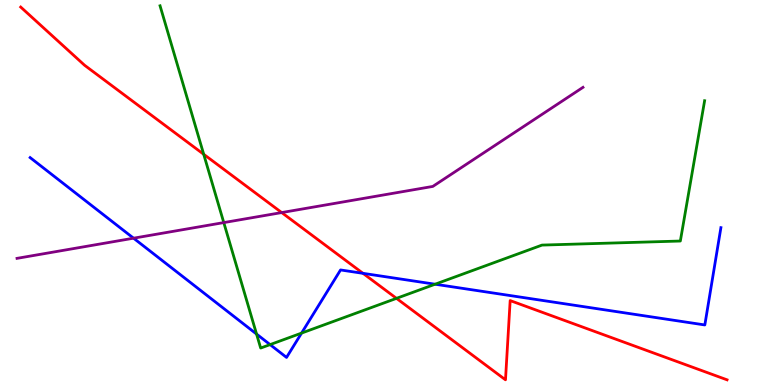[{'lines': ['blue', 'red'], 'intersections': [{'x': 4.68, 'y': 2.9}]}, {'lines': ['green', 'red'], 'intersections': [{'x': 2.63, 'y': 5.99}, {'x': 5.12, 'y': 2.25}]}, {'lines': ['purple', 'red'], 'intersections': [{'x': 3.63, 'y': 4.48}]}, {'lines': ['blue', 'green'], 'intersections': [{'x': 3.31, 'y': 1.32}, {'x': 3.49, 'y': 1.05}, {'x': 3.89, 'y': 1.35}, {'x': 5.61, 'y': 2.62}]}, {'lines': ['blue', 'purple'], 'intersections': [{'x': 1.72, 'y': 3.81}]}, {'lines': ['green', 'purple'], 'intersections': [{'x': 2.89, 'y': 4.22}]}]